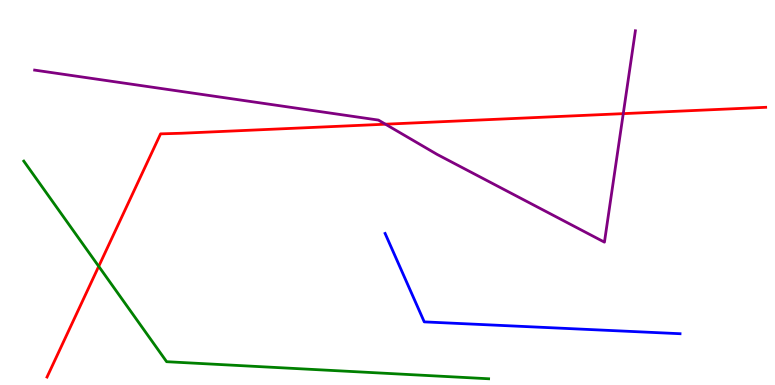[{'lines': ['blue', 'red'], 'intersections': []}, {'lines': ['green', 'red'], 'intersections': [{'x': 1.27, 'y': 3.08}]}, {'lines': ['purple', 'red'], 'intersections': [{'x': 4.97, 'y': 6.77}, {'x': 8.04, 'y': 7.05}]}, {'lines': ['blue', 'green'], 'intersections': []}, {'lines': ['blue', 'purple'], 'intersections': []}, {'lines': ['green', 'purple'], 'intersections': []}]